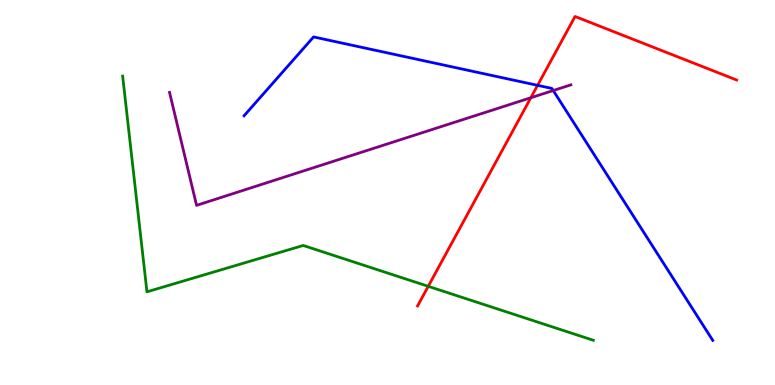[{'lines': ['blue', 'red'], 'intersections': [{'x': 6.94, 'y': 7.78}]}, {'lines': ['green', 'red'], 'intersections': [{'x': 5.53, 'y': 2.56}]}, {'lines': ['purple', 'red'], 'intersections': [{'x': 6.85, 'y': 7.46}]}, {'lines': ['blue', 'green'], 'intersections': []}, {'lines': ['blue', 'purple'], 'intersections': [{'x': 7.14, 'y': 7.65}]}, {'lines': ['green', 'purple'], 'intersections': []}]